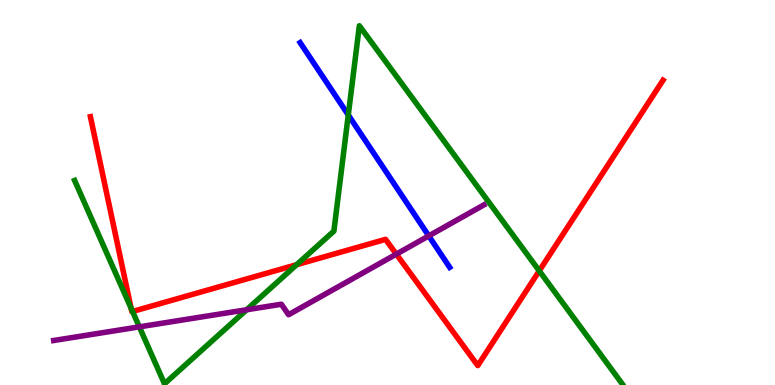[{'lines': ['blue', 'red'], 'intersections': []}, {'lines': ['green', 'red'], 'intersections': [{'x': 1.69, 'y': 1.99}, {'x': 1.71, 'y': 1.91}, {'x': 3.83, 'y': 3.12}, {'x': 6.96, 'y': 2.96}]}, {'lines': ['purple', 'red'], 'intersections': [{'x': 5.11, 'y': 3.4}]}, {'lines': ['blue', 'green'], 'intersections': [{'x': 4.49, 'y': 7.01}]}, {'lines': ['blue', 'purple'], 'intersections': [{'x': 5.53, 'y': 3.87}]}, {'lines': ['green', 'purple'], 'intersections': [{'x': 1.8, 'y': 1.51}, {'x': 3.18, 'y': 1.95}]}]